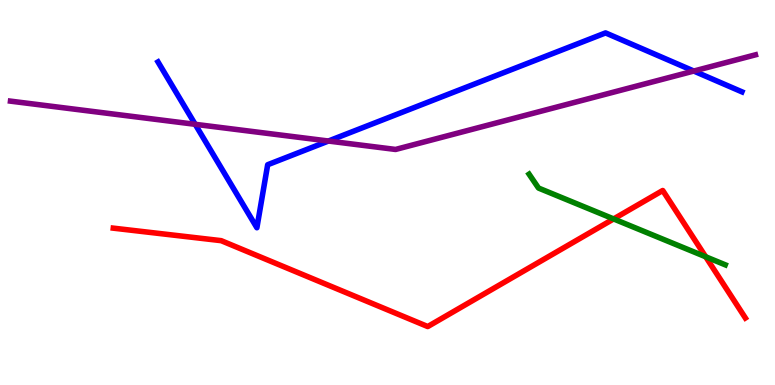[{'lines': ['blue', 'red'], 'intersections': []}, {'lines': ['green', 'red'], 'intersections': [{'x': 7.92, 'y': 4.31}, {'x': 9.11, 'y': 3.33}]}, {'lines': ['purple', 'red'], 'intersections': []}, {'lines': ['blue', 'green'], 'intersections': []}, {'lines': ['blue', 'purple'], 'intersections': [{'x': 2.52, 'y': 6.77}, {'x': 4.24, 'y': 6.34}, {'x': 8.95, 'y': 8.15}]}, {'lines': ['green', 'purple'], 'intersections': []}]